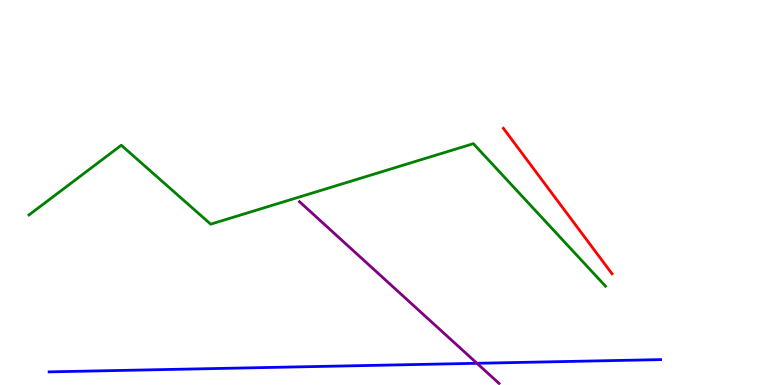[{'lines': ['blue', 'red'], 'intersections': []}, {'lines': ['green', 'red'], 'intersections': []}, {'lines': ['purple', 'red'], 'intersections': []}, {'lines': ['blue', 'green'], 'intersections': []}, {'lines': ['blue', 'purple'], 'intersections': [{'x': 6.15, 'y': 0.564}]}, {'lines': ['green', 'purple'], 'intersections': []}]